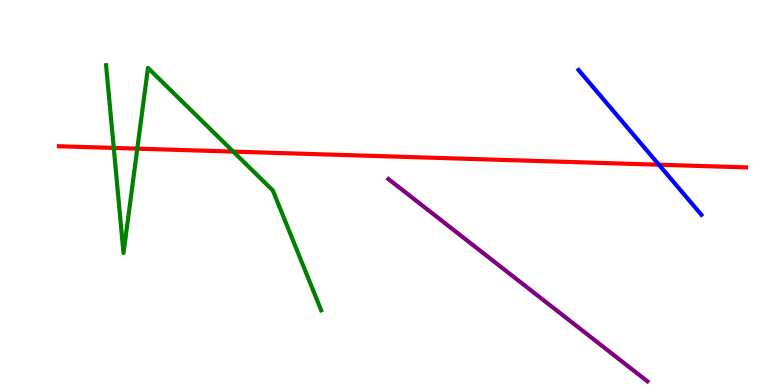[{'lines': ['blue', 'red'], 'intersections': [{'x': 8.5, 'y': 5.72}]}, {'lines': ['green', 'red'], 'intersections': [{'x': 1.47, 'y': 6.16}, {'x': 1.77, 'y': 6.14}, {'x': 3.01, 'y': 6.06}]}, {'lines': ['purple', 'red'], 'intersections': []}, {'lines': ['blue', 'green'], 'intersections': []}, {'lines': ['blue', 'purple'], 'intersections': []}, {'lines': ['green', 'purple'], 'intersections': []}]